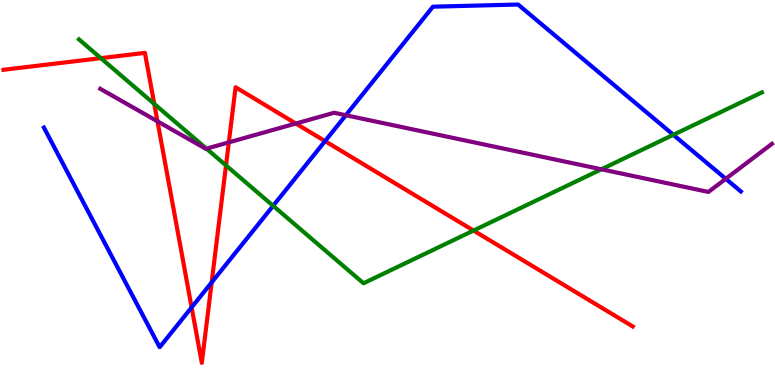[{'lines': ['blue', 'red'], 'intersections': [{'x': 2.47, 'y': 2.02}, {'x': 2.73, 'y': 2.66}, {'x': 4.19, 'y': 6.33}]}, {'lines': ['green', 'red'], 'intersections': [{'x': 1.3, 'y': 8.49}, {'x': 1.99, 'y': 7.3}, {'x': 2.92, 'y': 5.7}, {'x': 6.11, 'y': 4.01}]}, {'lines': ['purple', 'red'], 'intersections': [{'x': 2.03, 'y': 6.85}, {'x': 2.95, 'y': 6.3}, {'x': 3.82, 'y': 6.79}]}, {'lines': ['blue', 'green'], 'intersections': [{'x': 3.52, 'y': 4.65}, {'x': 8.69, 'y': 6.5}]}, {'lines': ['blue', 'purple'], 'intersections': [{'x': 4.46, 'y': 7.01}, {'x': 9.36, 'y': 5.36}]}, {'lines': ['green', 'purple'], 'intersections': [{'x': 2.66, 'y': 6.14}, {'x': 7.76, 'y': 5.6}]}]